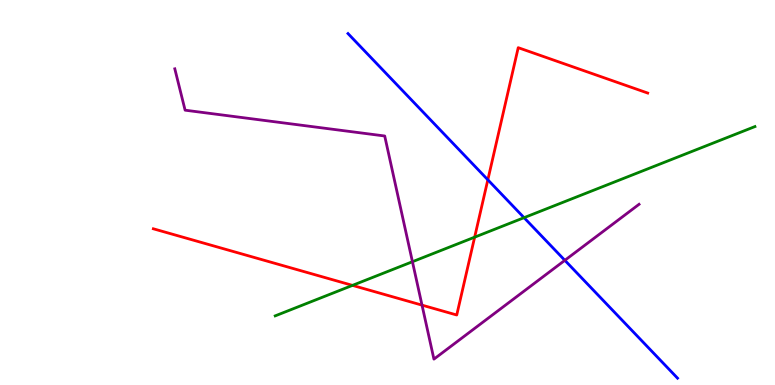[{'lines': ['blue', 'red'], 'intersections': [{'x': 6.29, 'y': 5.33}]}, {'lines': ['green', 'red'], 'intersections': [{'x': 4.55, 'y': 2.59}, {'x': 6.12, 'y': 3.84}]}, {'lines': ['purple', 'red'], 'intersections': [{'x': 5.45, 'y': 2.07}]}, {'lines': ['blue', 'green'], 'intersections': [{'x': 6.76, 'y': 4.35}]}, {'lines': ['blue', 'purple'], 'intersections': [{'x': 7.29, 'y': 3.24}]}, {'lines': ['green', 'purple'], 'intersections': [{'x': 5.32, 'y': 3.2}]}]